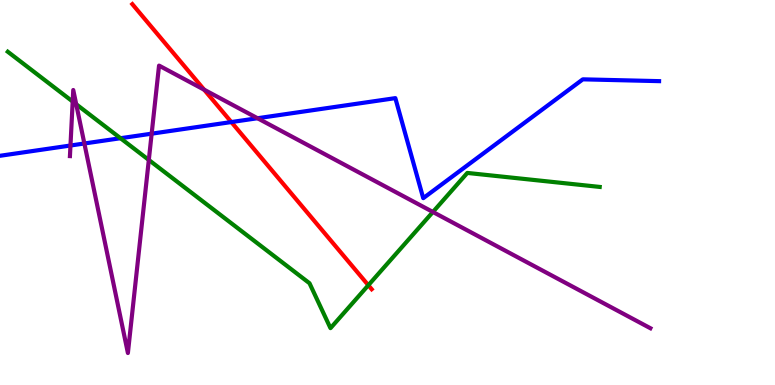[{'lines': ['blue', 'red'], 'intersections': [{'x': 2.98, 'y': 6.83}]}, {'lines': ['green', 'red'], 'intersections': [{'x': 4.75, 'y': 2.59}]}, {'lines': ['purple', 'red'], 'intersections': [{'x': 2.63, 'y': 7.67}]}, {'lines': ['blue', 'green'], 'intersections': [{'x': 1.55, 'y': 6.41}]}, {'lines': ['blue', 'purple'], 'intersections': [{'x': 0.909, 'y': 6.22}, {'x': 1.09, 'y': 6.27}, {'x': 1.96, 'y': 6.53}, {'x': 3.32, 'y': 6.93}]}, {'lines': ['green', 'purple'], 'intersections': [{'x': 0.938, 'y': 7.36}, {'x': 0.983, 'y': 7.29}, {'x': 1.92, 'y': 5.85}, {'x': 5.59, 'y': 4.49}]}]